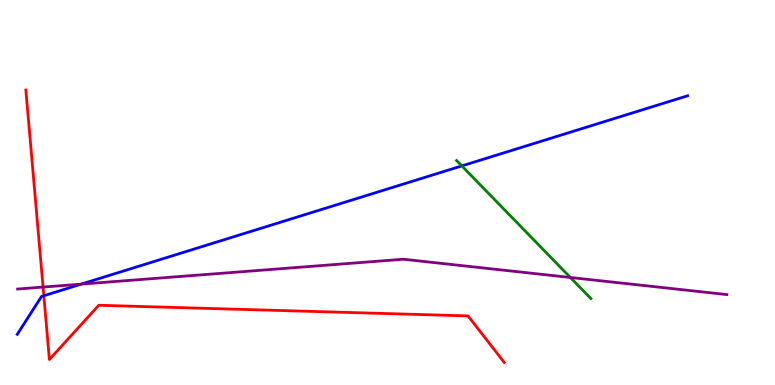[{'lines': ['blue', 'red'], 'intersections': [{'x': 0.565, 'y': 2.32}]}, {'lines': ['green', 'red'], 'intersections': []}, {'lines': ['purple', 'red'], 'intersections': [{'x': 0.556, 'y': 2.54}]}, {'lines': ['blue', 'green'], 'intersections': [{'x': 5.96, 'y': 5.69}]}, {'lines': ['blue', 'purple'], 'intersections': [{'x': 1.05, 'y': 2.62}]}, {'lines': ['green', 'purple'], 'intersections': [{'x': 7.36, 'y': 2.79}]}]